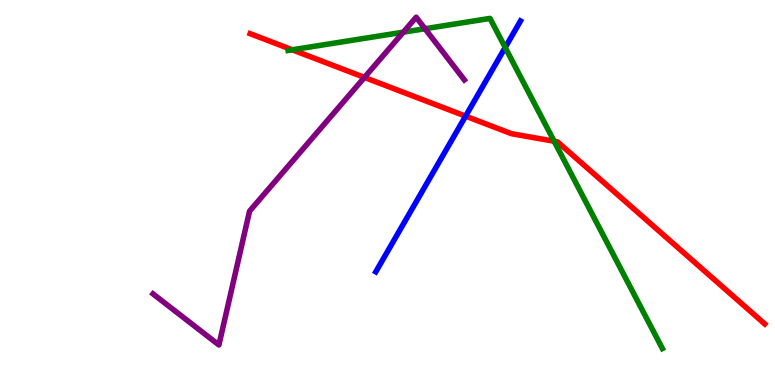[{'lines': ['blue', 'red'], 'intersections': [{'x': 6.01, 'y': 6.98}]}, {'lines': ['green', 'red'], 'intersections': [{'x': 3.77, 'y': 8.71}, {'x': 7.15, 'y': 6.33}]}, {'lines': ['purple', 'red'], 'intersections': [{'x': 4.7, 'y': 7.99}]}, {'lines': ['blue', 'green'], 'intersections': [{'x': 6.52, 'y': 8.77}]}, {'lines': ['blue', 'purple'], 'intersections': []}, {'lines': ['green', 'purple'], 'intersections': [{'x': 5.2, 'y': 9.16}, {'x': 5.48, 'y': 9.25}]}]